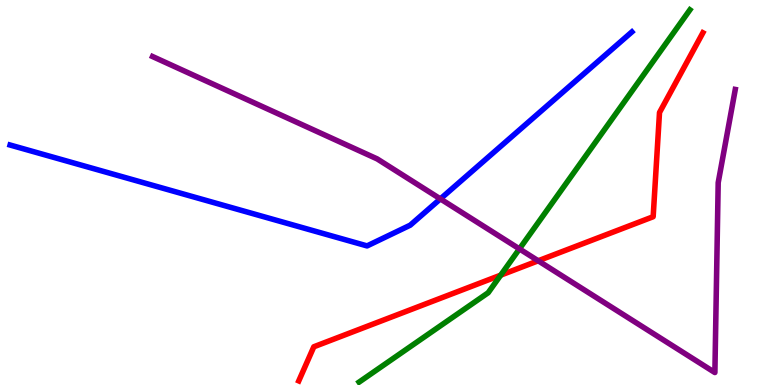[{'lines': ['blue', 'red'], 'intersections': []}, {'lines': ['green', 'red'], 'intersections': [{'x': 6.46, 'y': 2.85}]}, {'lines': ['purple', 'red'], 'intersections': [{'x': 6.94, 'y': 3.23}]}, {'lines': ['blue', 'green'], 'intersections': []}, {'lines': ['blue', 'purple'], 'intersections': [{'x': 5.68, 'y': 4.83}]}, {'lines': ['green', 'purple'], 'intersections': [{'x': 6.7, 'y': 3.54}]}]